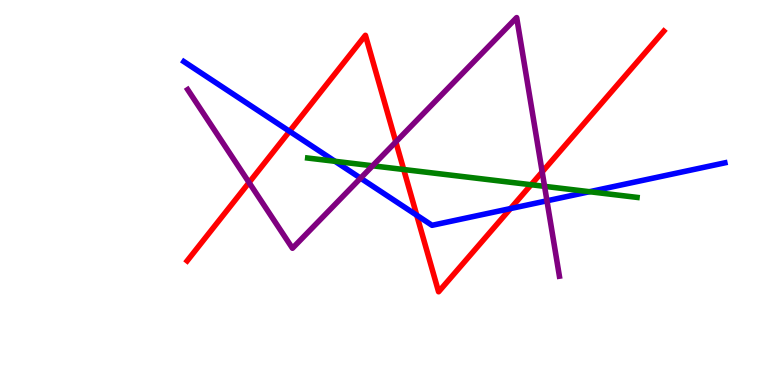[{'lines': ['blue', 'red'], 'intersections': [{'x': 3.74, 'y': 6.59}, {'x': 5.38, 'y': 4.41}, {'x': 6.59, 'y': 4.58}]}, {'lines': ['green', 'red'], 'intersections': [{'x': 5.21, 'y': 5.6}, {'x': 6.85, 'y': 5.2}]}, {'lines': ['purple', 'red'], 'intersections': [{'x': 3.21, 'y': 5.26}, {'x': 5.11, 'y': 6.31}, {'x': 7.0, 'y': 5.53}]}, {'lines': ['blue', 'green'], 'intersections': [{'x': 4.32, 'y': 5.81}, {'x': 7.61, 'y': 5.02}]}, {'lines': ['blue', 'purple'], 'intersections': [{'x': 4.65, 'y': 5.37}, {'x': 7.06, 'y': 4.78}]}, {'lines': ['green', 'purple'], 'intersections': [{'x': 4.81, 'y': 5.69}, {'x': 7.03, 'y': 5.16}]}]